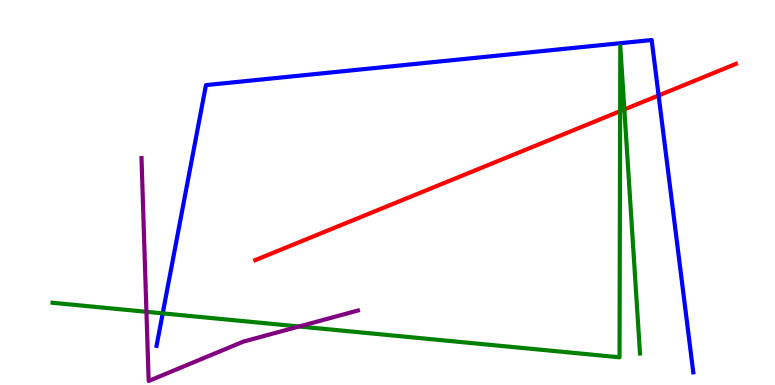[{'lines': ['blue', 'red'], 'intersections': [{'x': 8.5, 'y': 7.52}]}, {'lines': ['green', 'red'], 'intersections': [{'x': 8.0, 'y': 7.11}, {'x': 8.06, 'y': 7.16}]}, {'lines': ['purple', 'red'], 'intersections': []}, {'lines': ['blue', 'green'], 'intersections': [{'x': 2.1, 'y': 1.86}]}, {'lines': ['blue', 'purple'], 'intersections': []}, {'lines': ['green', 'purple'], 'intersections': [{'x': 1.89, 'y': 1.9}, {'x': 3.86, 'y': 1.52}]}]